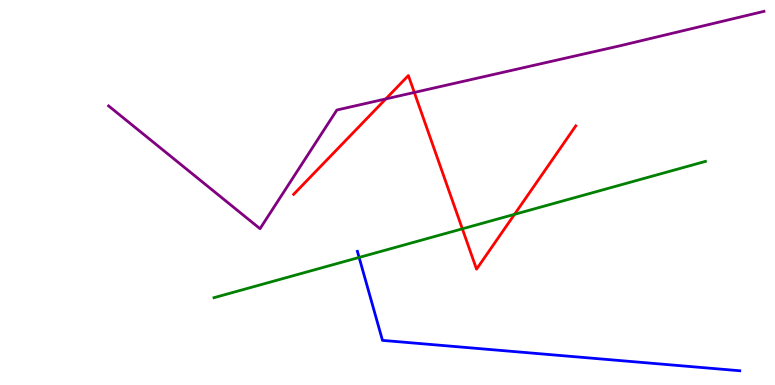[{'lines': ['blue', 'red'], 'intersections': []}, {'lines': ['green', 'red'], 'intersections': [{'x': 5.97, 'y': 4.06}, {'x': 6.64, 'y': 4.43}]}, {'lines': ['purple', 'red'], 'intersections': [{'x': 4.98, 'y': 7.43}, {'x': 5.35, 'y': 7.6}]}, {'lines': ['blue', 'green'], 'intersections': [{'x': 4.63, 'y': 3.31}]}, {'lines': ['blue', 'purple'], 'intersections': []}, {'lines': ['green', 'purple'], 'intersections': []}]